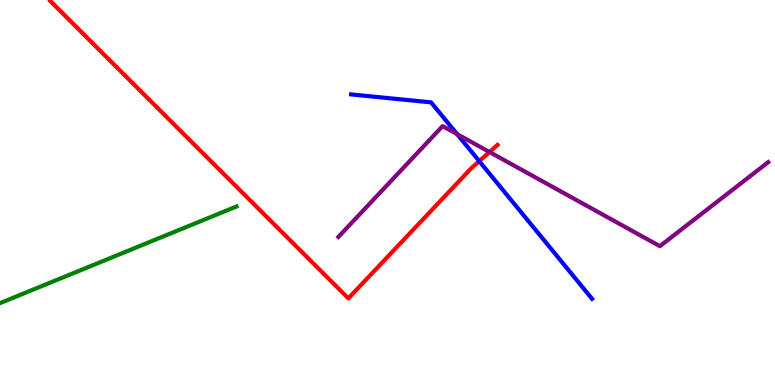[{'lines': ['blue', 'red'], 'intersections': [{'x': 6.18, 'y': 5.81}]}, {'lines': ['green', 'red'], 'intersections': []}, {'lines': ['purple', 'red'], 'intersections': [{'x': 6.32, 'y': 6.05}]}, {'lines': ['blue', 'green'], 'intersections': []}, {'lines': ['blue', 'purple'], 'intersections': [{'x': 5.9, 'y': 6.52}]}, {'lines': ['green', 'purple'], 'intersections': []}]